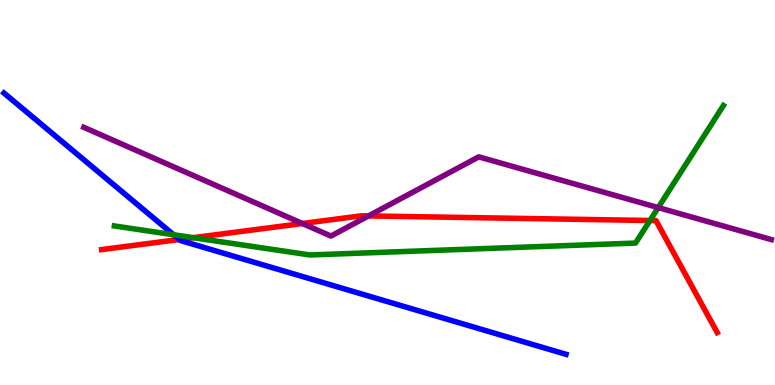[{'lines': ['blue', 'red'], 'intersections': [{'x': 2.31, 'y': 3.78}]}, {'lines': ['green', 'red'], 'intersections': [{'x': 2.49, 'y': 3.83}, {'x': 8.39, 'y': 4.27}]}, {'lines': ['purple', 'red'], 'intersections': [{'x': 3.9, 'y': 4.19}, {'x': 4.76, 'y': 4.39}]}, {'lines': ['blue', 'green'], 'intersections': [{'x': 2.24, 'y': 3.9}]}, {'lines': ['blue', 'purple'], 'intersections': []}, {'lines': ['green', 'purple'], 'intersections': [{'x': 8.49, 'y': 4.61}]}]